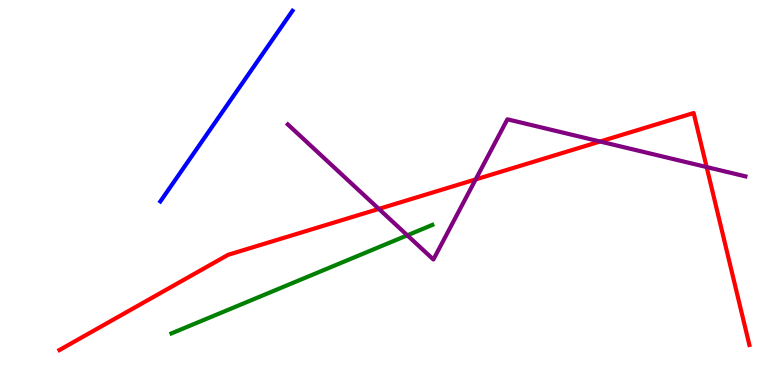[{'lines': ['blue', 'red'], 'intersections': []}, {'lines': ['green', 'red'], 'intersections': []}, {'lines': ['purple', 'red'], 'intersections': [{'x': 4.89, 'y': 4.57}, {'x': 6.14, 'y': 5.34}, {'x': 7.74, 'y': 6.32}, {'x': 9.12, 'y': 5.66}]}, {'lines': ['blue', 'green'], 'intersections': []}, {'lines': ['blue', 'purple'], 'intersections': []}, {'lines': ['green', 'purple'], 'intersections': [{'x': 5.26, 'y': 3.89}]}]